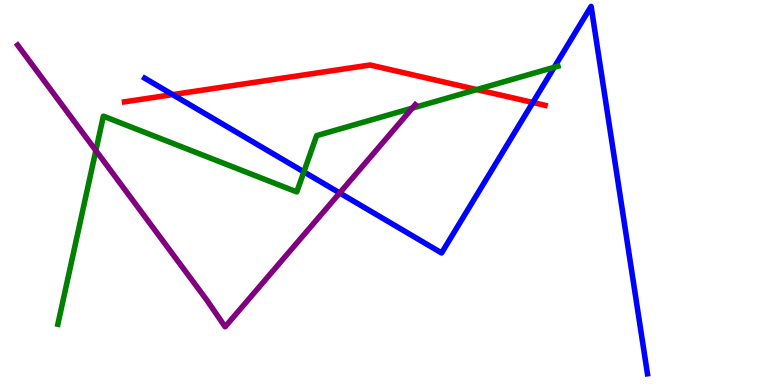[{'lines': ['blue', 'red'], 'intersections': [{'x': 2.23, 'y': 7.54}, {'x': 6.88, 'y': 7.34}]}, {'lines': ['green', 'red'], 'intersections': [{'x': 6.15, 'y': 7.67}]}, {'lines': ['purple', 'red'], 'intersections': []}, {'lines': ['blue', 'green'], 'intersections': [{'x': 3.92, 'y': 5.54}, {'x': 7.15, 'y': 8.25}]}, {'lines': ['blue', 'purple'], 'intersections': [{'x': 4.38, 'y': 4.99}]}, {'lines': ['green', 'purple'], 'intersections': [{'x': 1.24, 'y': 6.09}, {'x': 5.32, 'y': 7.19}]}]